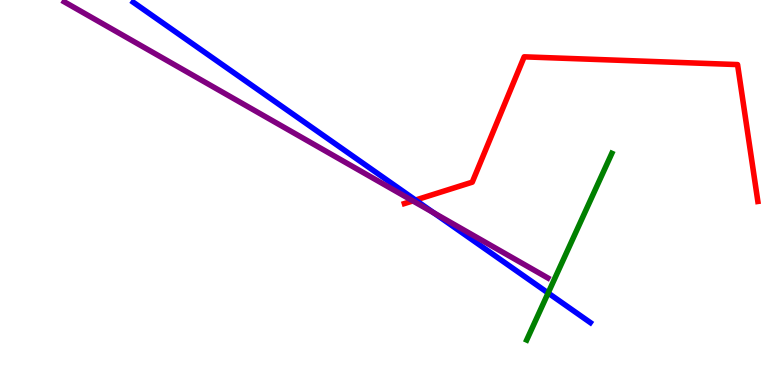[{'lines': ['blue', 'red'], 'intersections': [{'x': 5.36, 'y': 4.8}]}, {'lines': ['green', 'red'], 'intersections': []}, {'lines': ['purple', 'red'], 'intersections': [{'x': 5.33, 'y': 4.78}]}, {'lines': ['blue', 'green'], 'intersections': [{'x': 7.07, 'y': 2.39}]}, {'lines': ['blue', 'purple'], 'intersections': [{'x': 5.6, 'y': 4.47}]}, {'lines': ['green', 'purple'], 'intersections': []}]